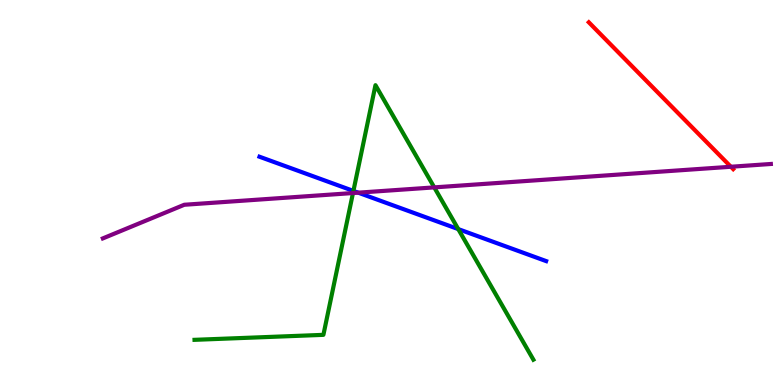[{'lines': ['blue', 'red'], 'intersections': []}, {'lines': ['green', 'red'], 'intersections': []}, {'lines': ['purple', 'red'], 'intersections': [{'x': 9.43, 'y': 5.67}]}, {'lines': ['blue', 'green'], 'intersections': [{'x': 4.56, 'y': 5.04}, {'x': 5.91, 'y': 4.05}]}, {'lines': ['blue', 'purple'], 'intersections': [{'x': 4.62, 'y': 5.0}]}, {'lines': ['green', 'purple'], 'intersections': [{'x': 4.55, 'y': 4.99}, {'x': 5.6, 'y': 5.13}]}]